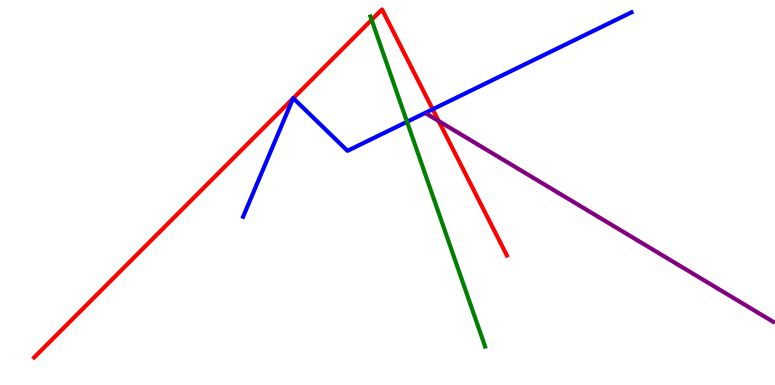[{'lines': ['blue', 'red'], 'intersections': [{'x': 3.78, 'y': 7.44}, {'x': 3.78, 'y': 7.45}, {'x': 5.58, 'y': 7.16}]}, {'lines': ['green', 'red'], 'intersections': [{'x': 4.8, 'y': 9.48}]}, {'lines': ['purple', 'red'], 'intersections': [{'x': 5.66, 'y': 6.86}]}, {'lines': ['blue', 'green'], 'intersections': [{'x': 5.25, 'y': 6.84}]}, {'lines': ['blue', 'purple'], 'intersections': []}, {'lines': ['green', 'purple'], 'intersections': []}]